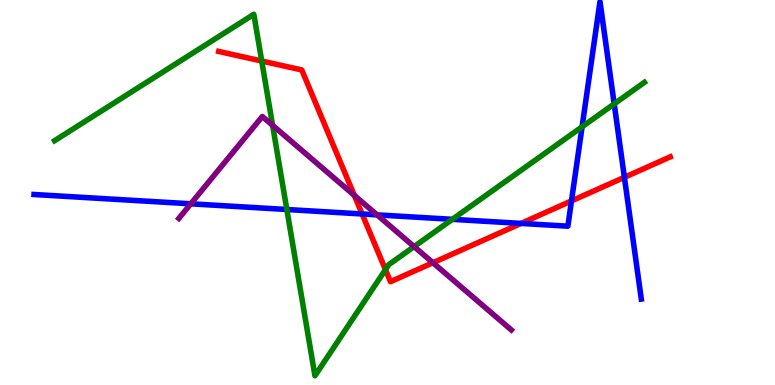[{'lines': ['blue', 'red'], 'intersections': [{'x': 4.67, 'y': 4.44}, {'x': 6.72, 'y': 4.2}, {'x': 7.37, 'y': 4.78}, {'x': 8.06, 'y': 5.39}]}, {'lines': ['green', 'red'], 'intersections': [{'x': 3.38, 'y': 8.41}, {'x': 4.97, 'y': 3.0}]}, {'lines': ['purple', 'red'], 'intersections': [{'x': 4.57, 'y': 4.93}, {'x': 5.59, 'y': 3.18}]}, {'lines': ['blue', 'green'], 'intersections': [{'x': 3.7, 'y': 4.56}, {'x': 5.84, 'y': 4.3}, {'x': 7.51, 'y': 6.71}, {'x': 7.93, 'y': 7.3}]}, {'lines': ['blue', 'purple'], 'intersections': [{'x': 2.46, 'y': 4.71}, {'x': 4.87, 'y': 4.42}]}, {'lines': ['green', 'purple'], 'intersections': [{'x': 3.52, 'y': 6.74}, {'x': 5.34, 'y': 3.59}]}]